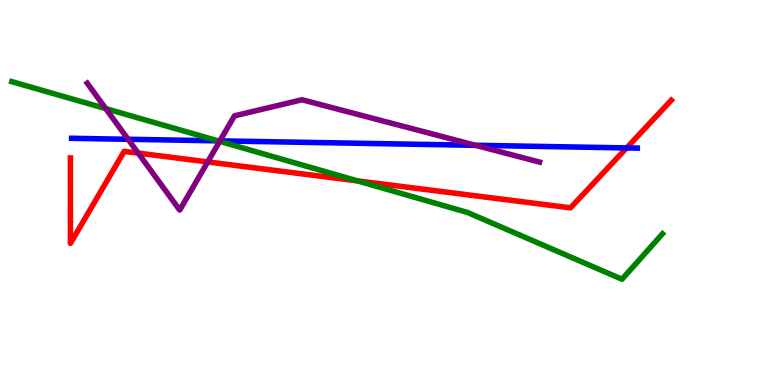[{'lines': ['blue', 'red'], 'intersections': [{'x': 8.09, 'y': 6.16}]}, {'lines': ['green', 'red'], 'intersections': [{'x': 4.61, 'y': 5.3}]}, {'lines': ['purple', 'red'], 'intersections': [{'x': 1.78, 'y': 6.02}, {'x': 2.68, 'y': 5.79}]}, {'lines': ['blue', 'green'], 'intersections': [{'x': 2.81, 'y': 6.34}]}, {'lines': ['blue', 'purple'], 'intersections': [{'x': 1.65, 'y': 6.38}, {'x': 2.84, 'y': 6.34}, {'x': 6.14, 'y': 6.23}]}, {'lines': ['green', 'purple'], 'intersections': [{'x': 1.36, 'y': 7.18}, {'x': 2.83, 'y': 6.33}]}]